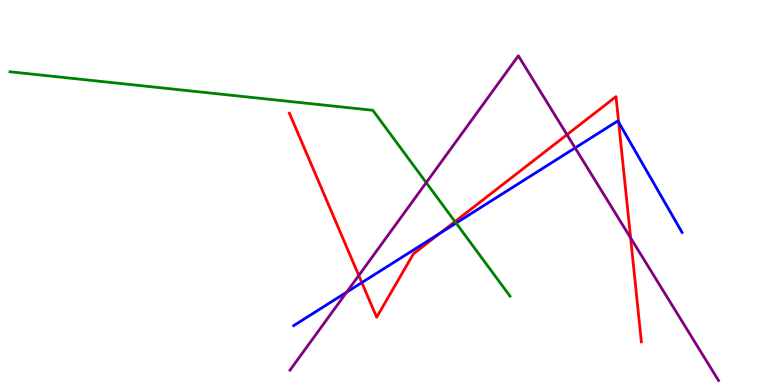[{'lines': ['blue', 'red'], 'intersections': [{'x': 4.67, 'y': 2.66}, {'x': 5.68, 'y': 3.94}, {'x': 7.98, 'y': 6.83}]}, {'lines': ['green', 'red'], 'intersections': [{'x': 5.87, 'y': 4.24}]}, {'lines': ['purple', 'red'], 'intersections': [{'x': 4.63, 'y': 2.84}, {'x': 7.32, 'y': 6.5}, {'x': 8.14, 'y': 3.82}]}, {'lines': ['blue', 'green'], 'intersections': [{'x': 5.88, 'y': 4.21}]}, {'lines': ['blue', 'purple'], 'intersections': [{'x': 4.47, 'y': 2.41}, {'x': 7.42, 'y': 6.16}]}, {'lines': ['green', 'purple'], 'intersections': [{'x': 5.5, 'y': 5.26}]}]